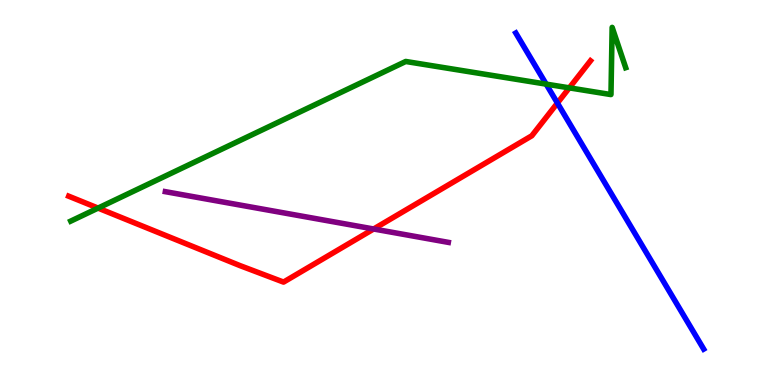[{'lines': ['blue', 'red'], 'intersections': [{'x': 7.19, 'y': 7.32}]}, {'lines': ['green', 'red'], 'intersections': [{'x': 1.27, 'y': 4.59}, {'x': 7.35, 'y': 7.72}]}, {'lines': ['purple', 'red'], 'intersections': [{'x': 4.82, 'y': 4.05}]}, {'lines': ['blue', 'green'], 'intersections': [{'x': 7.05, 'y': 7.81}]}, {'lines': ['blue', 'purple'], 'intersections': []}, {'lines': ['green', 'purple'], 'intersections': []}]